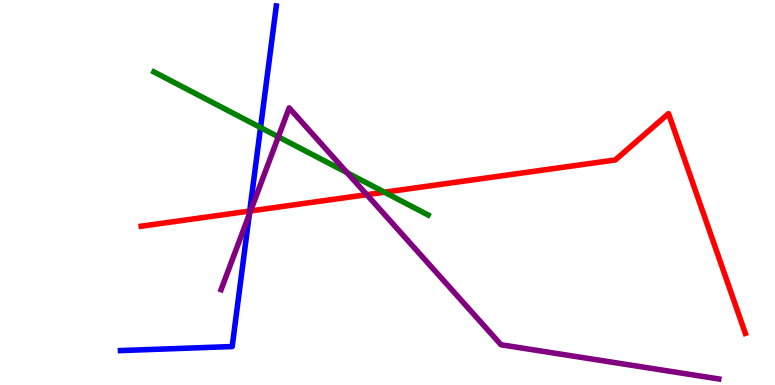[{'lines': ['blue', 'red'], 'intersections': [{'x': 3.22, 'y': 4.52}]}, {'lines': ['green', 'red'], 'intersections': [{'x': 4.96, 'y': 5.01}]}, {'lines': ['purple', 'red'], 'intersections': [{'x': 3.23, 'y': 4.52}, {'x': 4.73, 'y': 4.94}]}, {'lines': ['blue', 'green'], 'intersections': [{'x': 3.36, 'y': 6.69}]}, {'lines': ['blue', 'purple'], 'intersections': [{'x': 3.22, 'y': 4.43}]}, {'lines': ['green', 'purple'], 'intersections': [{'x': 3.59, 'y': 6.45}, {'x': 4.48, 'y': 5.51}]}]